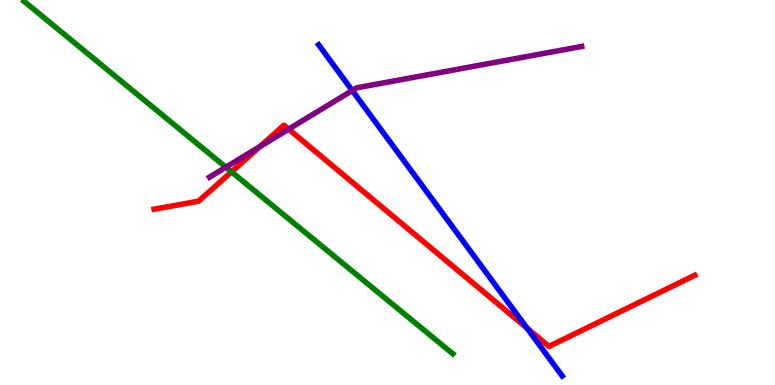[{'lines': ['blue', 'red'], 'intersections': [{'x': 6.8, 'y': 1.48}]}, {'lines': ['green', 'red'], 'intersections': [{'x': 2.99, 'y': 5.54}]}, {'lines': ['purple', 'red'], 'intersections': [{'x': 3.35, 'y': 6.19}, {'x': 3.72, 'y': 6.65}]}, {'lines': ['blue', 'green'], 'intersections': []}, {'lines': ['blue', 'purple'], 'intersections': [{'x': 4.55, 'y': 7.65}]}, {'lines': ['green', 'purple'], 'intersections': [{'x': 2.91, 'y': 5.66}]}]